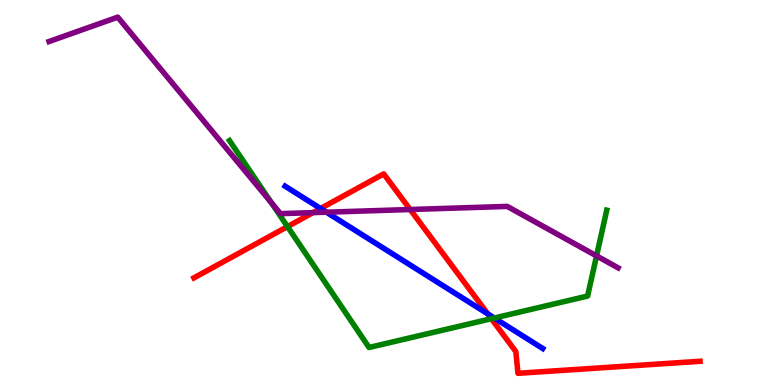[{'lines': ['blue', 'red'], 'intersections': [{'x': 4.14, 'y': 4.58}, {'x': 6.29, 'y': 1.85}]}, {'lines': ['green', 'red'], 'intersections': [{'x': 3.71, 'y': 4.11}, {'x': 6.34, 'y': 1.72}]}, {'lines': ['purple', 'red'], 'intersections': [{'x': 4.04, 'y': 4.48}, {'x': 5.29, 'y': 4.56}]}, {'lines': ['blue', 'green'], 'intersections': [{'x': 6.38, 'y': 1.74}]}, {'lines': ['blue', 'purple'], 'intersections': [{'x': 4.21, 'y': 4.49}]}, {'lines': ['green', 'purple'], 'intersections': [{'x': 3.5, 'y': 4.73}, {'x': 7.7, 'y': 3.35}]}]